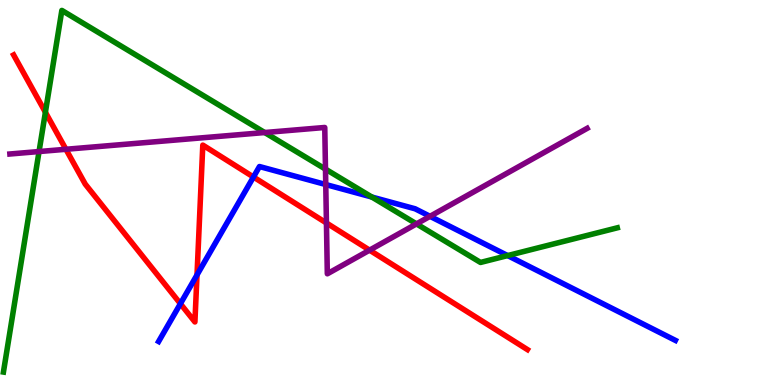[{'lines': ['blue', 'red'], 'intersections': [{'x': 2.33, 'y': 2.11}, {'x': 2.54, 'y': 2.86}, {'x': 3.27, 'y': 5.4}]}, {'lines': ['green', 'red'], 'intersections': [{'x': 0.586, 'y': 7.08}]}, {'lines': ['purple', 'red'], 'intersections': [{'x': 0.851, 'y': 6.12}, {'x': 4.21, 'y': 4.21}, {'x': 4.77, 'y': 3.5}]}, {'lines': ['blue', 'green'], 'intersections': [{'x': 4.8, 'y': 4.88}, {'x': 6.55, 'y': 3.36}]}, {'lines': ['blue', 'purple'], 'intersections': [{'x': 4.2, 'y': 5.21}, {'x': 5.55, 'y': 4.38}]}, {'lines': ['green', 'purple'], 'intersections': [{'x': 0.504, 'y': 6.06}, {'x': 3.42, 'y': 6.56}, {'x': 4.2, 'y': 5.61}, {'x': 5.37, 'y': 4.18}]}]